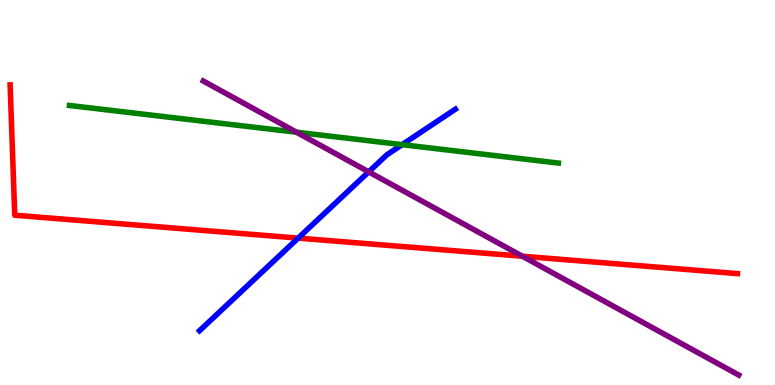[{'lines': ['blue', 'red'], 'intersections': [{'x': 3.85, 'y': 3.82}]}, {'lines': ['green', 'red'], 'intersections': []}, {'lines': ['purple', 'red'], 'intersections': [{'x': 6.74, 'y': 3.34}]}, {'lines': ['blue', 'green'], 'intersections': [{'x': 5.19, 'y': 6.24}]}, {'lines': ['blue', 'purple'], 'intersections': [{'x': 4.76, 'y': 5.54}]}, {'lines': ['green', 'purple'], 'intersections': [{'x': 3.83, 'y': 6.57}]}]